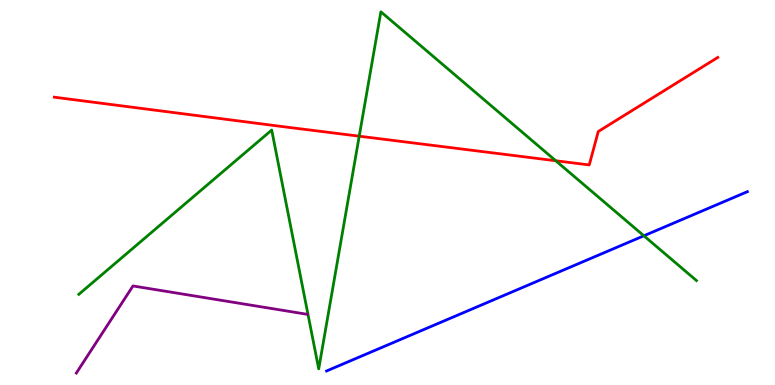[{'lines': ['blue', 'red'], 'intersections': []}, {'lines': ['green', 'red'], 'intersections': [{'x': 4.64, 'y': 6.46}, {'x': 7.17, 'y': 5.82}]}, {'lines': ['purple', 'red'], 'intersections': []}, {'lines': ['blue', 'green'], 'intersections': [{'x': 8.31, 'y': 3.88}]}, {'lines': ['blue', 'purple'], 'intersections': []}, {'lines': ['green', 'purple'], 'intersections': []}]